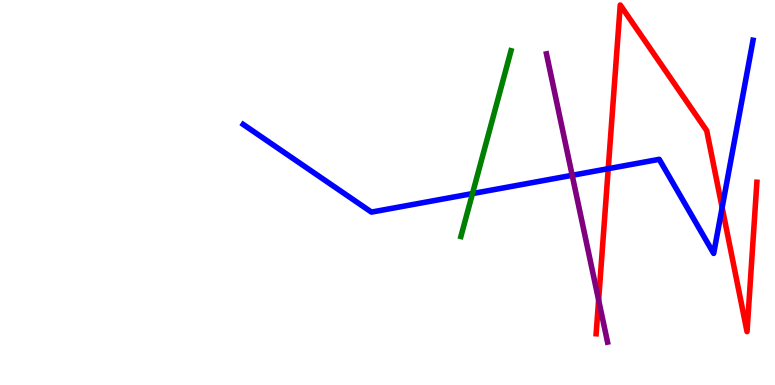[{'lines': ['blue', 'red'], 'intersections': [{'x': 7.85, 'y': 5.62}, {'x': 9.32, 'y': 4.61}]}, {'lines': ['green', 'red'], 'intersections': []}, {'lines': ['purple', 'red'], 'intersections': [{'x': 7.72, 'y': 2.21}]}, {'lines': ['blue', 'green'], 'intersections': [{'x': 6.1, 'y': 4.97}]}, {'lines': ['blue', 'purple'], 'intersections': [{'x': 7.38, 'y': 5.45}]}, {'lines': ['green', 'purple'], 'intersections': []}]